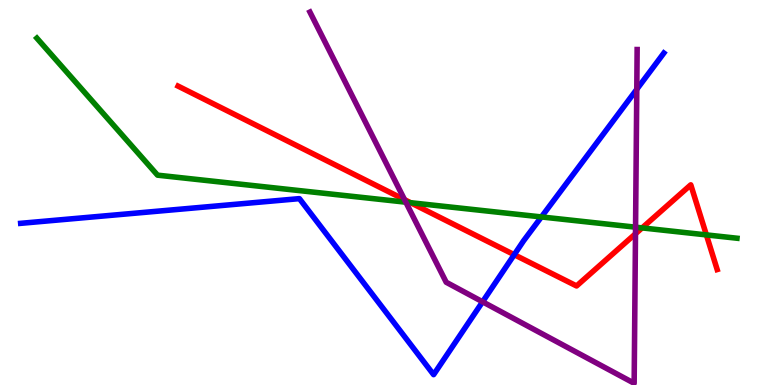[{'lines': ['blue', 'red'], 'intersections': [{'x': 6.64, 'y': 3.38}]}, {'lines': ['green', 'red'], 'intersections': [{'x': 5.3, 'y': 4.74}, {'x': 8.29, 'y': 4.08}, {'x': 9.11, 'y': 3.9}]}, {'lines': ['purple', 'red'], 'intersections': [{'x': 5.22, 'y': 4.81}, {'x': 8.2, 'y': 3.93}]}, {'lines': ['blue', 'green'], 'intersections': [{'x': 6.99, 'y': 4.37}]}, {'lines': ['blue', 'purple'], 'intersections': [{'x': 6.23, 'y': 2.16}, {'x': 8.22, 'y': 7.68}]}, {'lines': ['green', 'purple'], 'intersections': [{'x': 5.24, 'y': 4.75}, {'x': 8.2, 'y': 4.1}]}]